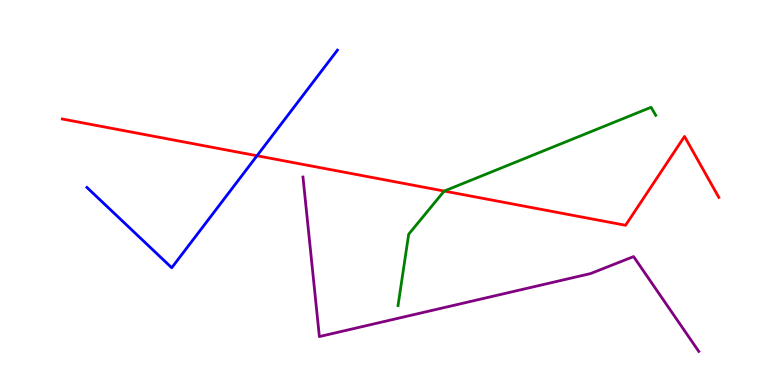[{'lines': ['blue', 'red'], 'intersections': [{'x': 3.32, 'y': 5.95}]}, {'lines': ['green', 'red'], 'intersections': [{'x': 5.73, 'y': 5.04}]}, {'lines': ['purple', 'red'], 'intersections': []}, {'lines': ['blue', 'green'], 'intersections': []}, {'lines': ['blue', 'purple'], 'intersections': []}, {'lines': ['green', 'purple'], 'intersections': []}]